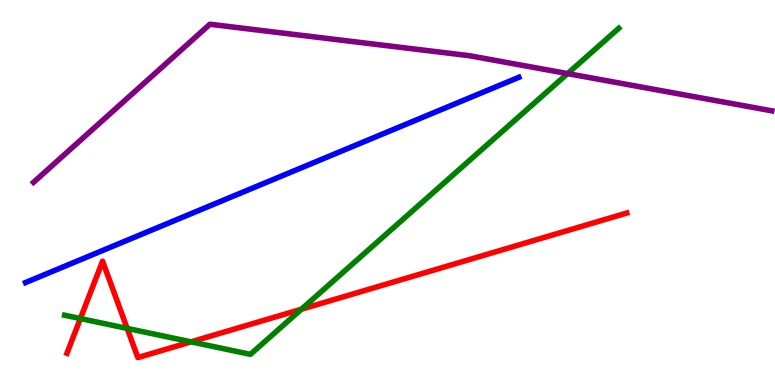[{'lines': ['blue', 'red'], 'intersections': []}, {'lines': ['green', 'red'], 'intersections': [{'x': 1.04, 'y': 1.73}, {'x': 1.64, 'y': 1.47}, {'x': 2.47, 'y': 1.12}, {'x': 3.89, 'y': 1.97}]}, {'lines': ['purple', 'red'], 'intersections': []}, {'lines': ['blue', 'green'], 'intersections': []}, {'lines': ['blue', 'purple'], 'intersections': []}, {'lines': ['green', 'purple'], 'intersections': [{'x': 7.32, 'y': 8.09}]}]